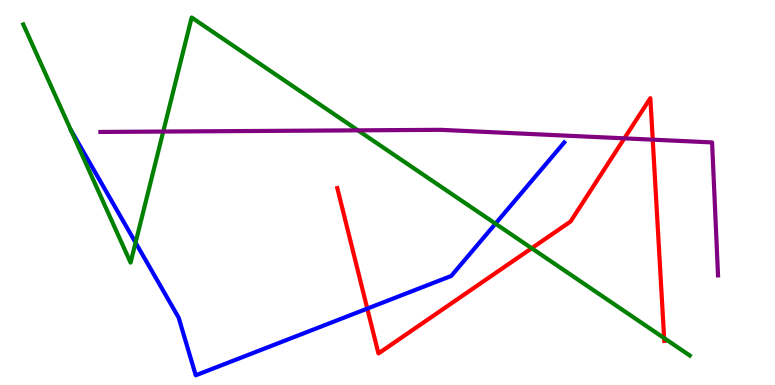[{'lines': ['blue', 'red'], 'intersections': [{'x': 4.74, 'y': 1.98}]}, {'lines': ['green', 'red'], 'intersections': [{'x': 6.86, 'y': 3.55}, {'x': 8.57, 'y': 1.22}]}, {'lines': ['purple', 'red'], 'intersections': [{'x': 8.06, 'y': 6.41}, {'x': 8.42, 'y': 6.37}]}, {'lines': ['blue', 'green'], 'intersections': [{'x': 1.75, 'y': 3.7}, {'x': 6.39, 'y': 4.19}]}, {'lines': ['blue', 'purple'], 'intersections': []}, {'lines': ['green', 'purple'], 'intersections': [{'x': 2.11, 'y': 6.58}, {'x': 4.62, 'y': 6.61}]}]